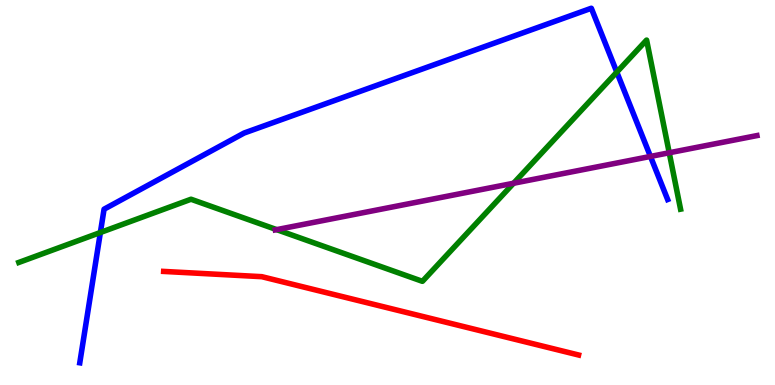[{'lines': ['blue', 'red'], 'intersections': []}, {'lines': ['green', 'red'], 'intersections': []}, {'lines': ['purple', 'red'], 'intersections': []}, {'lines': ['blue', 'green'], 'intersections': [{'x': 1.3, 'y': 3.96}, {'x': 7.96, 'y': 8.13}]}, {'lines': ['blue', 'purple'], 'intersections': [{'x': 8.39, 'y': 5.94}]}, {'lines': ['green', 'purple'], 'intersections': [{'x': 3.57, 'y': 4.04}, {'x': 6.63, 'y': 5.24}, {'x': 8.64, 'y': 6.03}]}]